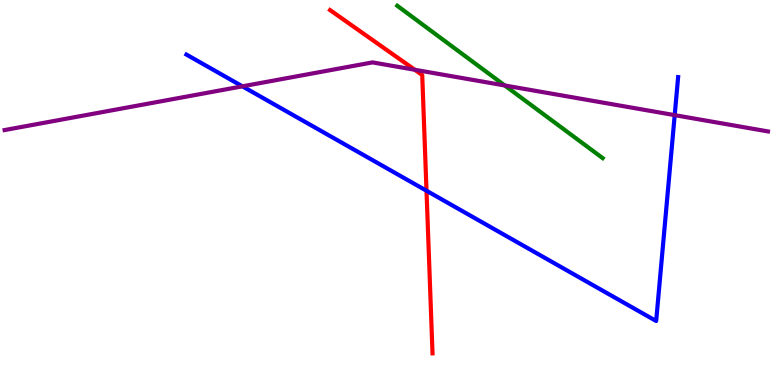[{'lines': ['blue', 'red'], 'intersections': [{'x': 5.5, 'y': 5.05}]}, {'lines': ['green', 'red'], 'intersections': []}, {'lines': ['purple', 'red'], 'intersections': [{'x': 5.35, 'y': 8.19}]}, {'lines': ['blue', 'green'], 'intersections': []}, {'lines': ['blue', 'purple'], 'intersections': [{'x': 3.13, 'y': 7.76}, {'x': 8.71, 'y': 7.01}]}, {'lines': ['green', 'purple'], 'intersections': [{'x': 6.51, 'y': 7.78}]}]